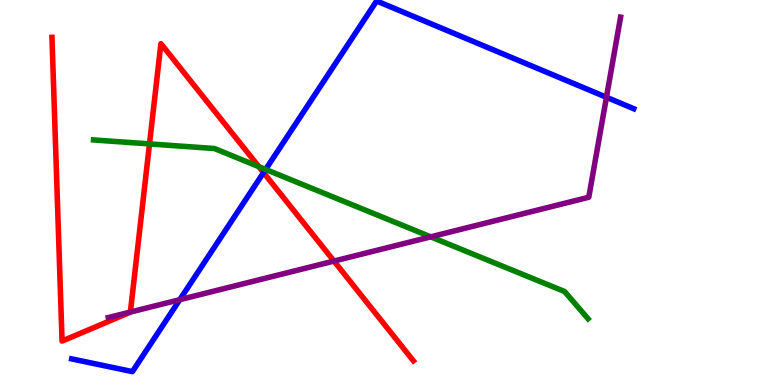[{'lines': ['blue', 'red'], 'intersections': [{'x': 3.4, 'y': 5.52}]}, {'lines': ['green', 'red'], 'intersections': [{'x': 1.93, 'y': 6.26}, {'x': 3.34, 'y': 5.67}]}, {'lines': ['purple', 'red'], 'intersections': [{'x': 1.68, 'y': 1.89}, {'x': 4.31, 'y': 3.22}]}, {'lines': ['blue', 'green'], 'intersections': [{'x': 3.43, 'y': 5.6}]}, {'lines': ['blue', 'purple'], 'intersections': [{'x': 2.32, 'y': 2.22}, {'x': 7.83, 'y': 7.47}]}, {'lines': ['green', 'purple'], 'intersections': [{'x': 5.56, 'y': 3.85}]}]